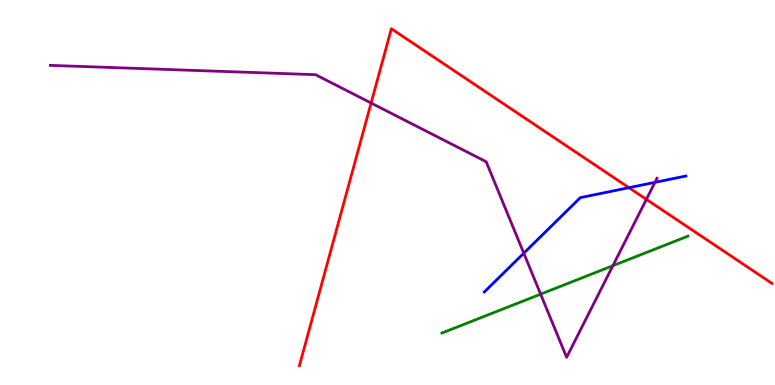[{'lines': ['blue', 'red'], 'intersections': [{'x': 8.12, 'y': 5.13}]}, {'lines': ['green', 'red'], 'intersections': []}, {'lines': ['purple', 'red'], 'intersections': [{'x': 4.79, 'y': 7.32}, {'x': 8.34, 'y': 4.82}]}, {'lines': ['blue', 'green'], 'intersections': []}, {'lines': ['blue', 'purple'], 'intersections': [{'x': 6.76, 'y': 3.42}, {'x': 8.45, 'y': 5.26}]}, {'lines': ['green', 'purple'], 'intersections': [{'x': 6.98, 'y': 2.36}, {'x': 7.91, 'y': 3.1}]}]